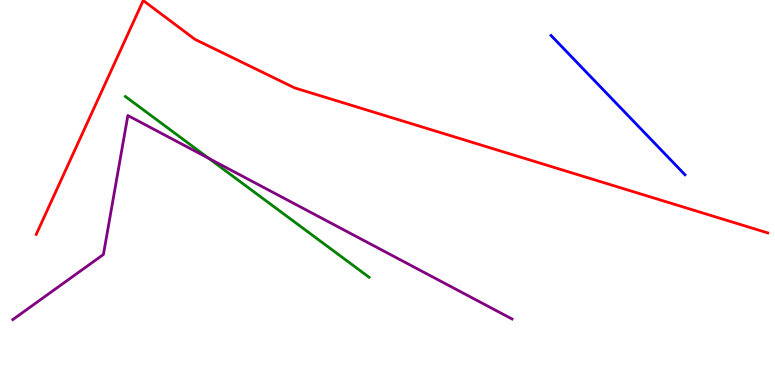[{'lines': ['blue', 'red'], 'intersections': []}, {'lines': ['green', 'red'], 'intersections': []}, {'lines': ['purple', 'red'], 'intersections': []}, {'lines': ['blue', 'green'], 'intersections': []}, {'lines': ['blue', 'purple'], 'intersections': []}, {'lines': ['green', 'purple'], 'intersections': [{'x': 2.69, 'y': 5.89}]}]